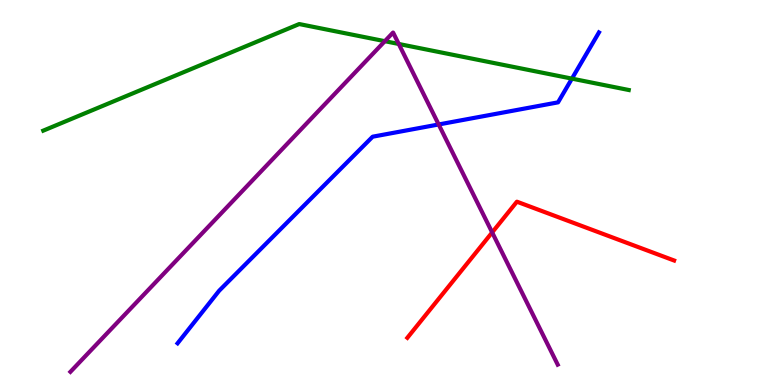[{'lines': ['blue', 'red'], 'intersections': []}, {'lines': ['green', 'red'], 'intersections': []}, {'lines': ['purple', 'red'], 'intersections': [{'x': 6.35, 'y': 3.96}]}, {'lines': ['blue', 'green'], 'intersections': [{'x': 7.38, 'y': 7.96}]}, {'lines': ['blue', 'purple'], 'intersections': [{'x': 5.66, 'y': 6.77}]}, {'lines': ['green', 'purple'], 'intersections': [{'x': 4.97, 'y': 8.93}, {'x': 5.15, 'y': 8.86}]}]